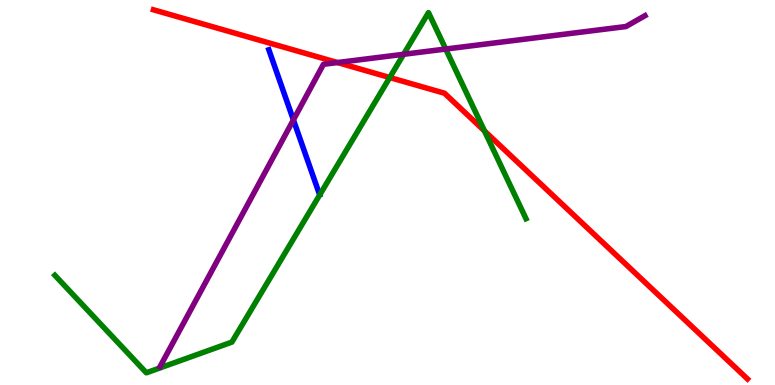[{'lines': ['blue', 'red'], 'intersections': []}, {'lines': ['green', 'red'], 'intersections': [{'x': 5.03, 'y': 7.99}, {'x': 6.25, 'y': 6.6}]}, {'lines': ['purple', 'red'], 'intersections': [{'x': 4.35, 'y': 8.38}]}, {'lines': ['blue', 'green'], 'intersections': []}, {'lines': ['blue', 'purple'], 'intersections': [{'x': 3.79, 'y': 6.89}]}, {'lines': ['green', 'purple'], 'intersections': [{'x': 5.21, 'y': 8.59}, {'x': 5.75, 'y': 8.73}]}]